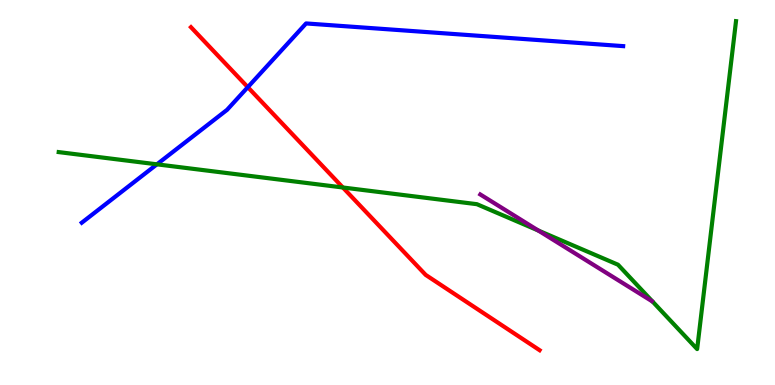[{'lines': ['blue', 'red'], 'intersections': [{'x': 3.2, 'y': 7.74}]}, {'lines': ['green', 'red'], 'intersections': [{'x': 4.42, 'y': 5.13}]}, {'lines': ['purple', 'red'], 'intersections': []}, {'lines': ['blue', 'green'], 'intersections': [{'x': 2.02, 'y': 5.73}]}, {'lines': ['blue', 'purple'], 'intersections': []}, {'lines': ['green', 'purple'], 'intersections': [{'x': 6.95, 'y': 4.01}]}]